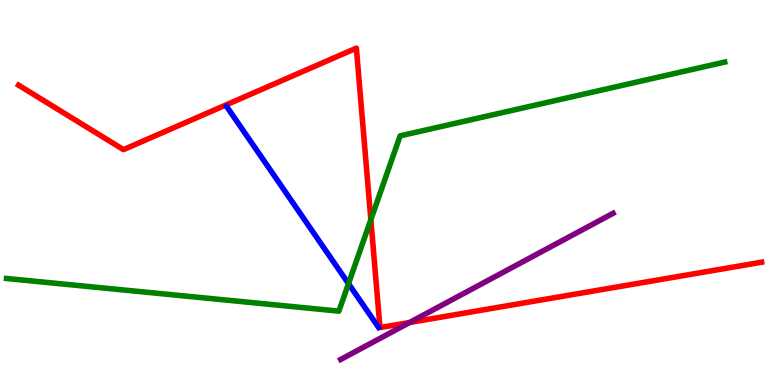[{'lines': ['blue', 'red'], 'intersections': []}, {'lines': ['green', 'red'], 'intersections': [{'x': 4.79, 'y': 4.29}]}, {'lines': ['purple', 'red'], 'intersections': [{'x': 5.28, 'y': 1.62}]}, {'lines': ['blue', 'green'], 'intersections': [{'x': 4.5, 'y': 2.63}]}, {'lines': ['blue', 'purple'], 'intersections': []}, {'lines': ['green', 'purple'], 'intersections': []}]